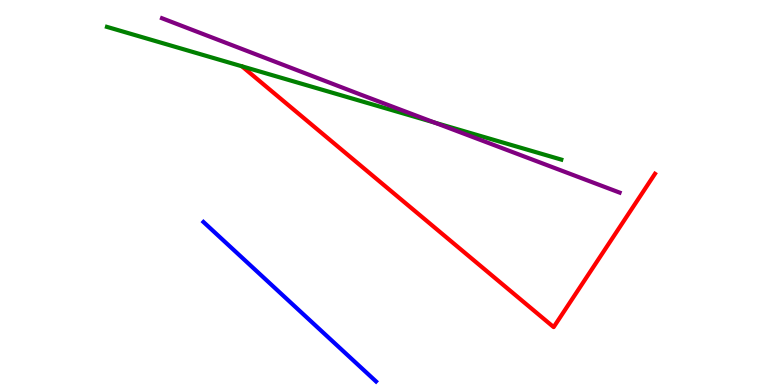[{'lines': ['blue', 'red'], 'intersections': []}, {'lines': ['green', 'red'], 'intersections': []}, {'lines': ['purple', 'red'], 'intersections': []}, {'lines': ['blue', 'green'], 'intersections': []}, {'lines': ['blue', 'purple'], 'intersections': []}, {'lines': ['green', 'purple'], 'intersections': [{'x': 5.61, 'y': 6.82}]}]